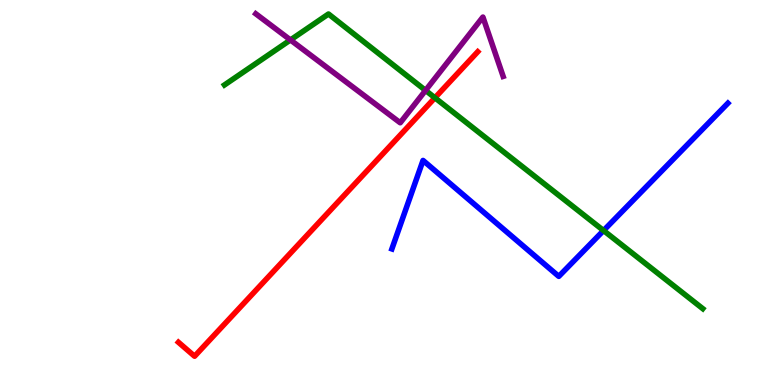[{'lines': ['blue', 'red'], 'intersections': []}, {'lines': ['green', 'red'], 'intersections': [{'x': 5.61, 'y': 7.46}]}, {'lines': ['purple', 'red'], 'intersections': []}, {'lines': ['blue', 'green'], 'intersections': [{'x': 7.79, 'y': 4.01}]}, {'lines': ['blue', 'purple'], 'intersections': []}, {'lines': ['green', 'purple'], 'intersections': [{'x': 3.75, 'y': 8.96}, {'x': 5.49, 'y': 7.65}]}]